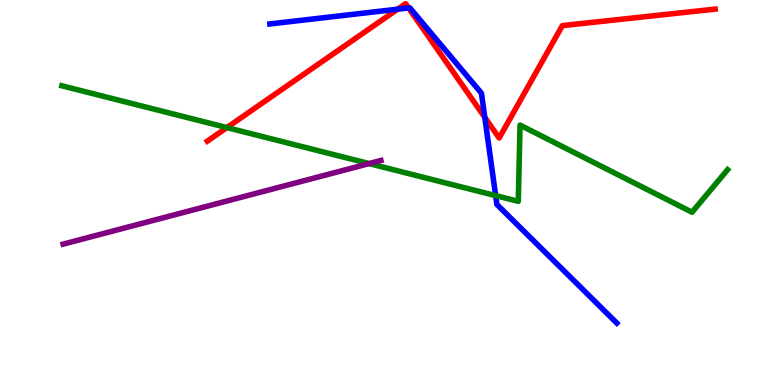[{'lines': ['blue', 'red'], 'intersections': [{'x': 5.13, 'y': 9.76}, {'x': 5.27, 'y': 9.79}, {'x': 6.26, 'y': 6.95}]}, {'lines': ['green', 'red'], 'intersections': [{'x': 2.93, 'y': 6.69}]}, {'lines': ['purple', 'red'], 'intersections': []}, {'lines': ['blue', 'green'], 'intersections': [{'x': 6.4, 'y': 4.92}]}, {'lines': ['blue', 'purple'], 'intersections': []}, {'lines': ['green', 'purple'], 'intersections': [{'x': 4.76, 'y': 5.75}]}]